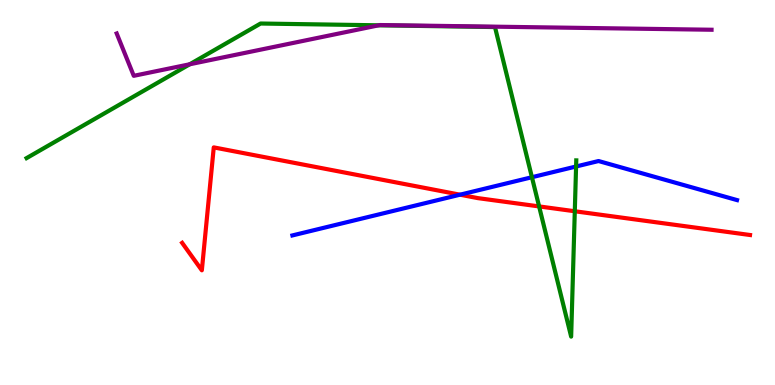[{'lines': ['blue', 'red'], 'intersections': [{'x': 5.94, 'y': 4.94}]}, {'lines': ['green', 'red'], 'intersections': [{'x': 6.96, 'y': 4.64}, {'x': 7.42, 'y': 4.51}]}, {'lines': ['purple', 'red'], 'intersections': []}, {'lines': ['blue', 'green'], 'intersections': [{'x': 6.86, 'y': 5.4}, {'x': 7.43, 'y': 5.68}]}, {'lines': ['blue', 'purple'], 'intersections': []}, {'lines': ['green', 'purple'], 'intersections': [{'x': 2.45, 'y': 8.33}, {'x': 4.89, 'y': 9.34}]}]